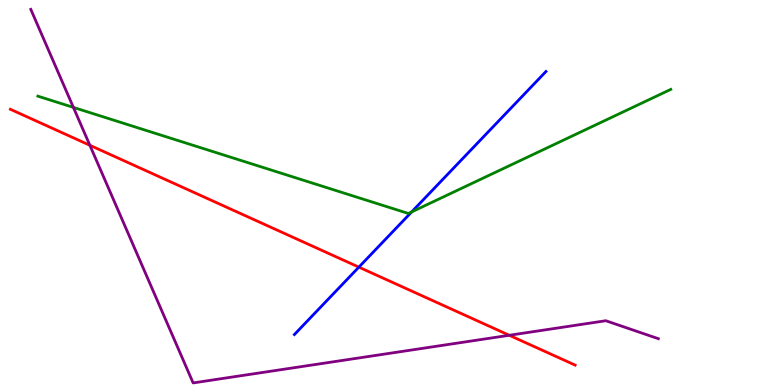[{'lines': ['blue', 'red'], 'intersections': [{'x': 4.63, 'y': 3.06}]}, {'lines': ['green', 'red'], 'intersections': []}, {'lines': ['purple', 'red'], 'intersections': [{'x': 1.16, 'y': 6.23}, {'x': 6.57, 'y': 1.29}]}, {'lines': ['blue', 'green'], 'intersections': [{'x': 5.31, 'y': 4.5}]}, {'lines': ['blue', 'purple'], 'intersections': []}, {'lines': ['green', 'purple'], 'intersections': [{'x': 0.947, 'y': 7.21}]}]